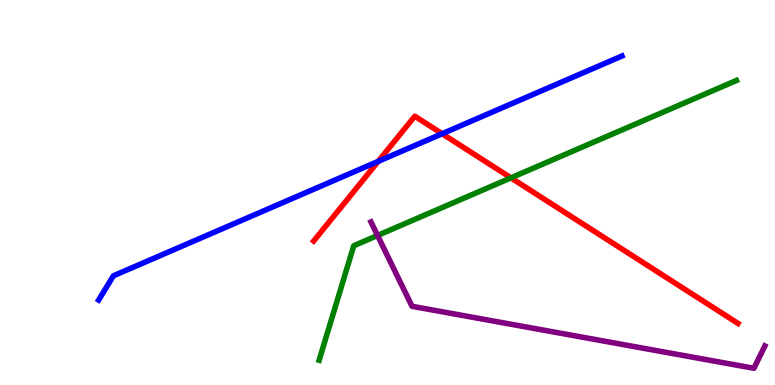[{'lines': ['blue', 'red'], 'intersections': [{'x': 4.88, 'y': 5.81}, {'x': 5.7, 'y': 6.53}]}, {'lines': ['green', 'red'], 'intersections': [{'x': 6.59, 'y': 5.38}]}, {'lines': ['purple', 'red'], 'intersections': []}, {'lines': ['blue', 'green'], 'intersections': []}, {'lines': ['blue', 'purple'], 'intersections': []}, {'lines': ['green', 'purple'], 'intersections': [{'x': 4.87, 'y': 3.88}]}]